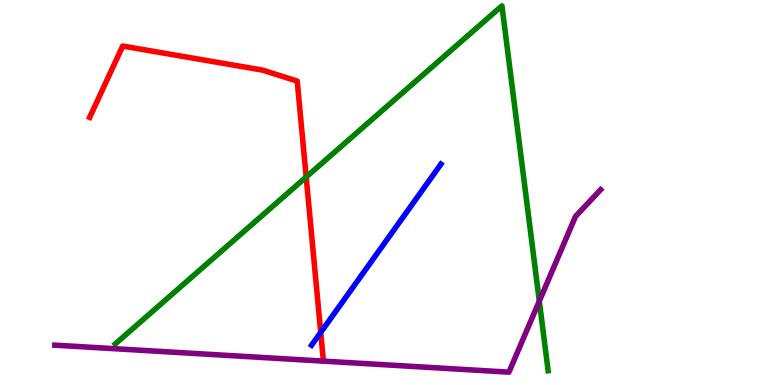[{'lines': ['blue', 'red'], 'intersections': [{'x': 4.14, 'y': 1.37}]}, {'lines': ['green', 'red'], 'intersections': [{'x': 3.95, 'y': 5.4}]}, {'lines': ['purple', 'red'], 'intersections': []}, {'lines': ['blue', 'green'], 'intersections': []}, {'lines': ['blue', 'purple'], 'intersections': []}, {'lines': ['green', 'purple'], 'intersections': [{'x': 6.96, 'y': 2.18}]}]